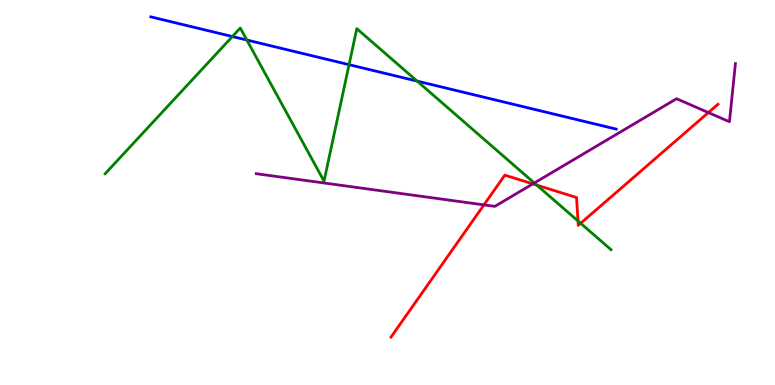[{'lines': ['blue', 'red'], 'intersections': []}, {'lines': ['green', 'red'], 'intersections': [{'x': 6.93, 'y': 5.19}, {'x': 7.46, 'y': 4.26}, {'x': 7.49, 'y': 4.2}]}, {'lines': ['purple', 'red'], 'intersections': [{'x': 6.24, 'y': 4.68}, {'x': 6.88, 'y': 5.22}, {'x': 9.14, 'y': 7.08}]}, {'lines': ['blue', 'green'], 'intersections': [{'x': 3.0, 'y': 9.05}, {'x': 3.18, 'y': 8.96}, {'x': 4.5, 'y': 8.32}, {'x': 5.38, 'y': 7.89}]}, {'lines': ['blue', 'purple'], 'intersections': []}, {'lines': ['green', 'purple'], 'intersections': [{'x': 6.89, 'y': 5.25}]}]